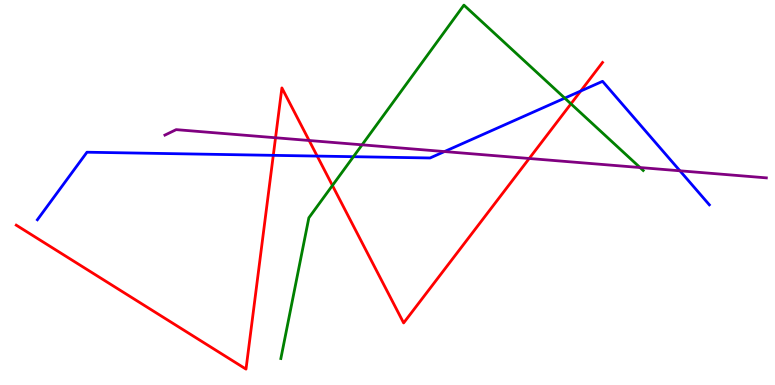[{'lines': ['blue', 'red'], 'intersections': [{'x': 3.53, 'y': 5.97}, {'x': 4.09, 'y': 5.95}, {'x': 7.49, 'y': 7.64}]}, {'lines': ['green', 'red'], 'intersections': [{'x': 4.29, 'y': 5.18}, {'x': 7.37, 'y': 7.3}]}, {'lines': ['purple', 'red'], 'intersections': [{'x': 3.56, 'y': 6.42}, {'x': 3.99, 'y': 6.35}, {'x': 6.83, 'y': 5.88}]}, {'lines': ['blue', 'green'], 'intersections': [{'x': 4.56, 'y': 5.93}, {'x': 7.29, 'y': 7.45}]}, {'lines': ['blue', 'purple'], 'intersections': [{'x': 5.74, 'y': 6.06}, {'x': 8.77, 'y': 5.56}]}, {'lines': ['green', 'purple'], 'intersections': [{'x': 4.67, 'y': 6.24}, {'x': 8.26, 'y': 5.65}]}]